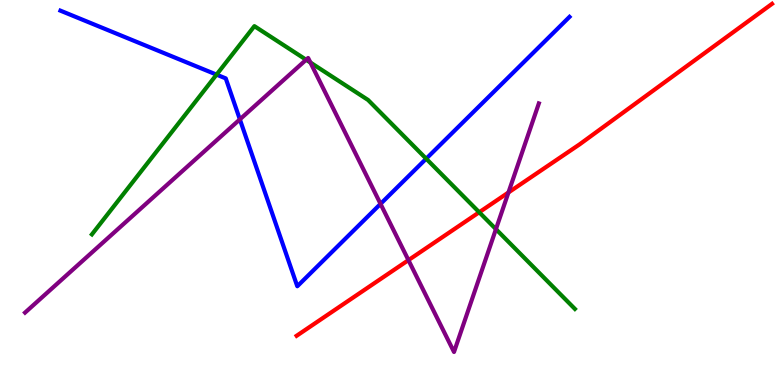[{'lines': ['blue', 'red'], 'intersections': []}, {'lines': ['green', 'red'], 'intersections': [{'x': 6.18, 'y': 4.49}]}, {'lines': ['purple', 'red'], 'intersections': [{'x': 5.27, 'y': 3.24}, {'x': 6.56, 'y': 5.0}]}, {'lines': ['blue', 'green'], 'intersections': [{'x': 2.79, 'y': 8.06}, {'x': 5.5, 'y': 5.88}]}, {'lines': ['blue', 'purple'], 'intersections': [{'x': 3.09, 'y': 6.9}, {'x': 4.91, 'y': 4.7}]}, {'lines': ['green', 'purple'], 'intersections': [{'x': 3.95, 'y': 8.45}, {'x': 4.01, 'y': 8.38}, {'x': 6.4, 'y': 4.05}]}]